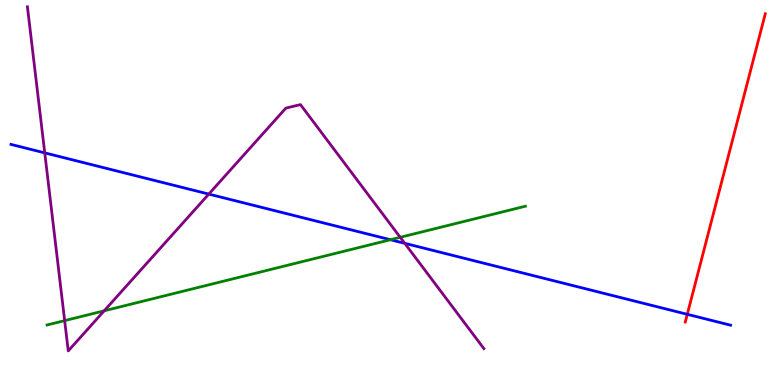[{'lines': ['blue', 'red'], 'intersections': [{'x': 8.87, 'y': 1.84}]}, {'lines': ['green', 'red'], 'intersections': []}, {'lines': ['purple', 'red'], 'intersections': []}, {'lines': ['blue', 'green'], 'intersections': [{'x': 5.04, 'y': 3.77}]}, {'lines': ['blue', 'purple'], 'intersections': [{'x': 0.578, 'y': 6.03}, {'x': 2.69, 'y': 4.96}, {'x': 5.22, 'y': 3.68}]}, {'lines': ['green', 'purple'], 'intersections': [{'x': 0.834, 'y': 1.67}, {'x': 1.34, 'y': 1.93}, {'x': 5.16, 'y': 3.84}]}]